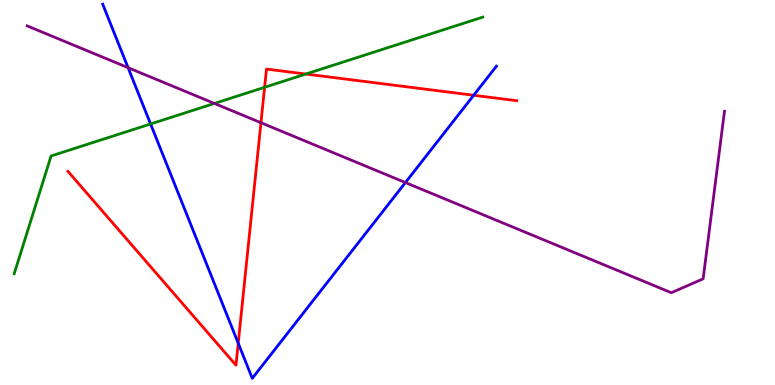[{'lines': ['blue', 'red'], 'intersections': [{'x': 3.07, 'y': 1.09}, {'x': 6.11, 'y': 7.53}]}, {'lines': ['green', 'red'], 'intersections': [{'x': 3.41, 'y': 7.73}, {'x': 3.95, 'y': 8.08}]}, {'lines': ['purple', 'red'], 'intersections': [{'x': 3.37, 'y': 6.81}]}, {'lines': ['blue', 'green'], 'intersections': [{'x': 1.94, 'y': 6.78}]}, {'lines': ['blue', 'purple'], 'intersections': [{'x': 1.65, 'y': 8.24}, {'x': 5.23, 'y': 5.26}]}, {'lines': ['green', 'purple'], 'intersections': [{'x': 2.77, 'y': 7.31}]}]